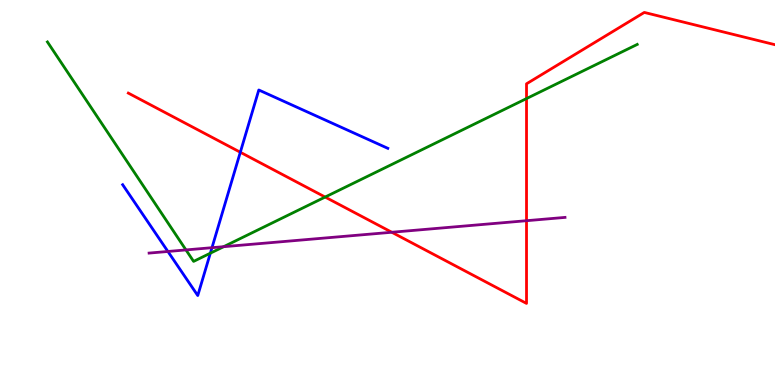[{'lines': ['blue', 'red'], 'intersections': [{'x': 3.1, 'y': 6.05}]}, {'lines': ['green', 'red'], 'intersections': [{'x': 4.2, 'y': 4.88}, {'x': 6.79, 'y': 7.44}]}, {'lines': ['purple', 'red'], 'intersections': [{'x': 5.06, 'y': 3.97}, {'x': 6.79, 'y': 4.27}]}, {'lines': ['blue', 'green'], 'intersections': [{'x': 2.71, 'y': 3.42}]}, {'lines': ['blue', 'purple'], 'intersections': [{'x': 2.17, 'y': 3.47}, {'x': 2.74, 'y': 3.57}]}, {'lines': ['green', 'purple'], 'intersections': [{'x': 2.4, 'y': 3.51}, {'x': 2.89, 'y': 3.59}]}]